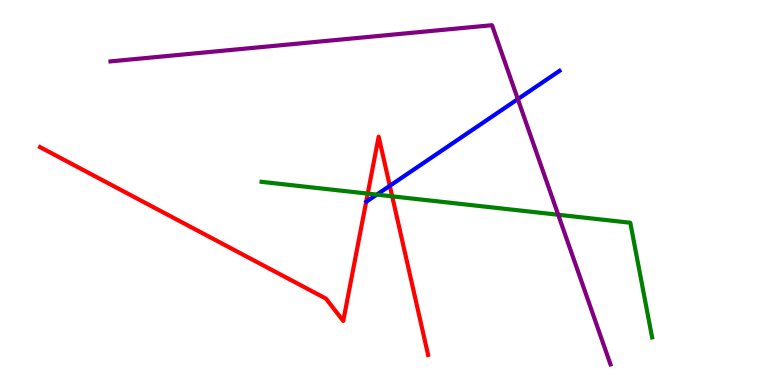[{'lines': ['blue', 'red'], 'intersections': [{'x': 5.03, 'y': 5.17}]}, {'lines': ['green', 'red'], 'intersections': [{'x': 4.74, 'y': 4.97}, {'x': 5.06, 'y': 4.9}]}, {'lines': ['purple', 'red'], 'intersections': []}, {'lines': ['blue', 'green'], 'intersections': [{'x': 4.86, 'y': 4.95}]}, {'lines': ['blue', 'purple'], 'intersections': [{'x': 6.68, 'y': 7.43}]}, {'lines': ['green', 'purple'], 'intersections': [{'x': 7.2, 'y': 4.42}]}]